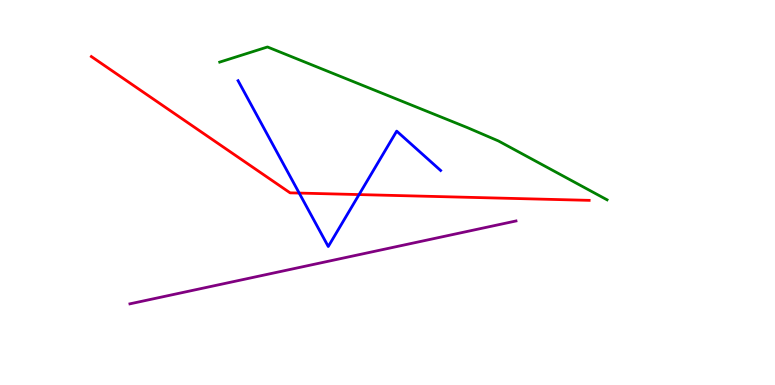[{'lines': ['blue', 'red'], 'intersections': [{'x': 3.86, 'y': 4.99}, {'x': 4.63, 'y': 4.95}]}, {'lines': ['green', 'red'], 'intersections': []}, {'lines': ['purple', 'red'], 'intersections': []}, {'lines': ['blue', 'green'], 'intersections': []}, {'lines': ['blue', 'purple'], 'intersections': []}, {'lines': ['green', 'purple'], 'intersections': []}]